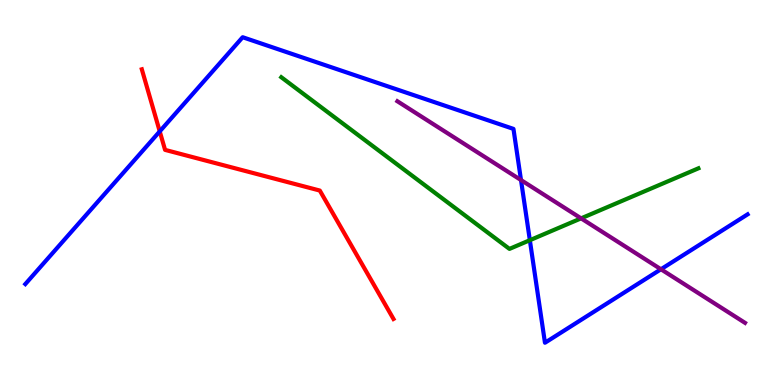[{'lines': ['blue', 'red'], 'intersections': [{'x': 2.06, 'y': 6.59}]}, {'lines': ['green', 'red'], 'intersections': []}, {'lines': ['purple', 'red'], 'intersections': []}, {'lines': ['blue', 'green'], 'intersections': [{'x': 6.84, 'y': 3.76}]}, {'lines': ['blue', 'purple'], 'intersections': [{'x': 6.72, 'y': 5.32}, {'x': 8.53, 'y': 3.01}]}, {'lines': ['green', 'purple'], 'intersections': [{'x': 7.5, 'y': 4.33}]}]